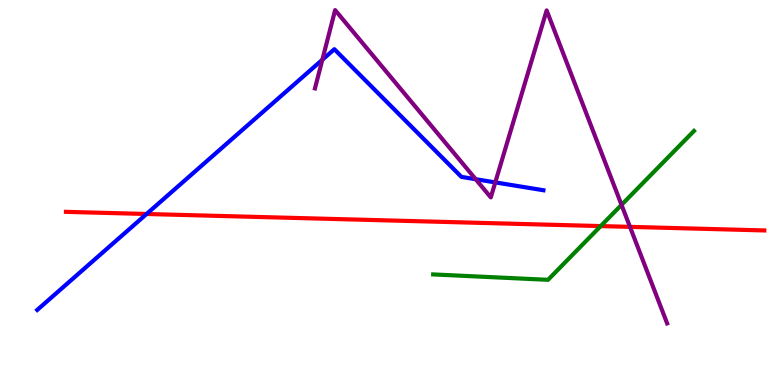[{'lines': ['blue', 'red'], 'intersections': [{'x': 1.89, 'y': 4.44}]}, {'lines': ['green', 'red'], 'intersections': [{'x': 7.75, 'y': 4.13}]}, {'lines': ['purple', 'red'], 'intersections': [{'x': 8.13, 'y': 4.11}]}, {'lines': ['blue', 'green'], 'intersections': []}, {'lines': ['blue', 'purple'], 'intersections': [{'x': 4.16, 'y': 8.45}, {'x': 6.14, 'y': 5.35}, {'x': 6.39, 'y': 5.26}]}, {'lines': ['green', 'purple'], 'intersections': [{'x': 8.02, 'y': 4.68}]}]